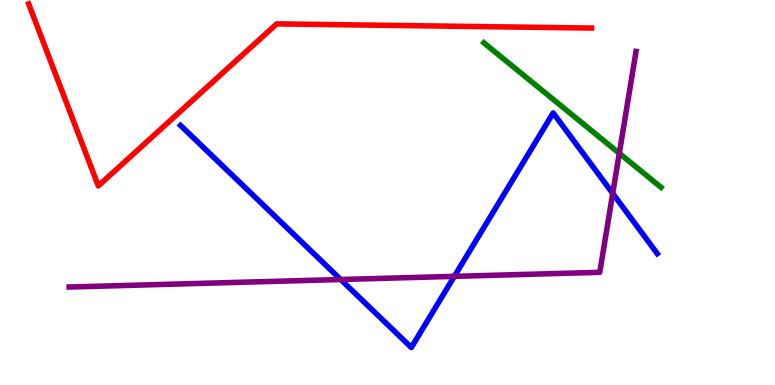[{'lines': ['blue', 'red'], 'intersections': []}, {'lines': ['green', 'red'], 'intersections': []}, {'lines': ['purple', 'red'], 'intersections': []}, {'lines': ['blue', 'green'], 'intersections': []}, {'lines': ['blue', 'purple'], 'intersections': [{'x': 4.4, 'y': 2.74}, {'x': 5.86, 'y': 2.82}, {'x': 7.91, 'y': 4.98}]}, {'lines': ['green', 'purple'], 'intersections': [{'x': 7.99, 'y': 6.02}]}]